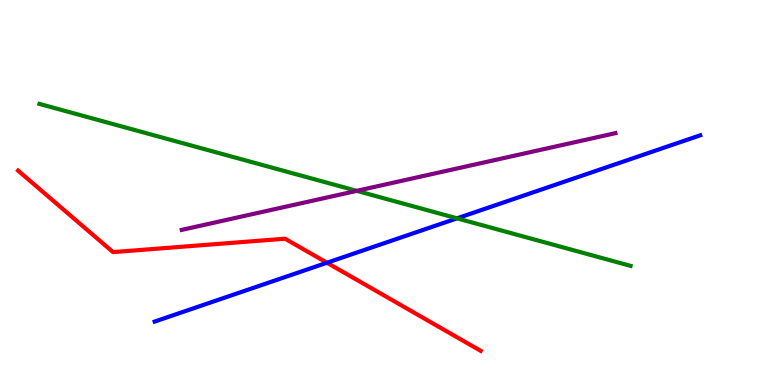[{'lines': ['blue', 'red'], 'intersections': [{'x': 4.22, 'y': 3.18}]}, {'lines': ['green', 'red'], 'intersections': []}, {'lines': ['purple', 'red'], 'intersections': []}, {'lines': ['blue', 'green'], 'intersections': [{'x': 5.9, 'y': 4.33}]}, {'lines': ['blue', 'purple'], 'intersections': []}, {'lines': ['green', 'purple'], 'intersections': [{'x': 4.6, 'y': 5.04}]}]